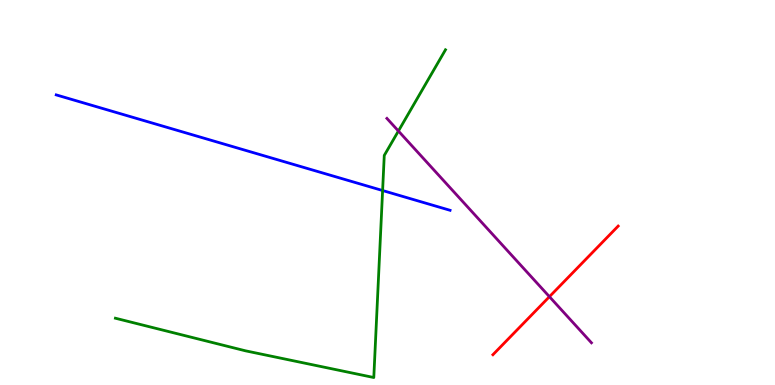[{'lines': ['blue', 'red'], 'intersections': []}, {'lines': ['green', 'red'], 'intersections': []}, {'lines': ['purple', 'red'], 'intersections': [{'x': 7.09, 'y': 2.29}]}, {'lines': ['blue', 'green'], 'intersections': [{'x': 4.94, 'y': 5.05}]}, {'lines': ['blue', 'purple'], 'intersections': []}, {'lines': ['green', 'purple'], 'intersections': [{'x': 5.14, 'y': 6.6}]}]